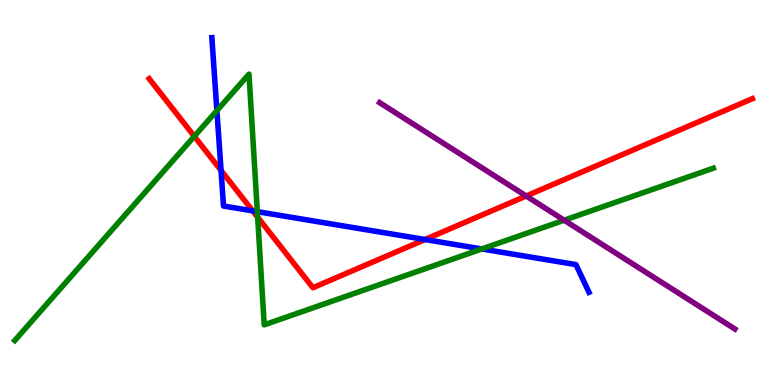[{'lines': ['blue', 'red'], 'intersections': [{'x': 2.85, 'y': 5.57}, {'x': 3.26, 'y': 4.52}, {'x': 5.48, 'y': 3.78}]}, {'lines': ['green', 'red'], 'intersections': [{'x': 2.51, 'y': 6.46}, {'x': 3.32, 'y': 4.36}]}, {'lines': ['purple', 'red'], 'intersections': [{'x': 6.79, 'y': 4.91}]}, {'lines': ['blue', 'green'], 'intersections': [{'x': 2.8, 'y': 7.13}, {'x': 3.32, 'y': 4.5}, {'x': 6.22, 'y': 3.53}]}, {'lines': ['blue', 'purple'], 'intersections': []}, {'lines': ['green', 'purple'], 'intersections': [{'x': 7.28, 'y': 4.28}]}]